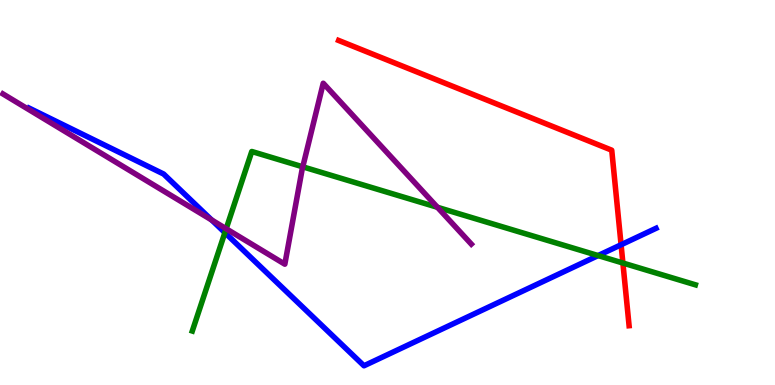[{'lines': ['blue', 'red'], 'intersections': [{'x': 8.01, 'y': 3.64}]}, {'lines': ['green', 'red'], 'intersections': [{'x': 8.04, 'y': 3.17}]}, {'lines': ['purple', 'red'], 'intersections': []}, {'lines': ['blue', 'green'], 'intersections': [{'x': 2.9, 'y': 3.96}, {'x': 7.72, 'y': 3.36}]}, {'lines': ['blue', 'purple'], 'intersections': [{'x': 2.73, 'y': 4.29}]}, {'lines': ['green', 'purple'], 'intersections': [{'x': 2.92, 'y': 4.06}, {'x': 3.91, 'y': 5.67}, {'x': 5.64, 'y': 4.62}]}]